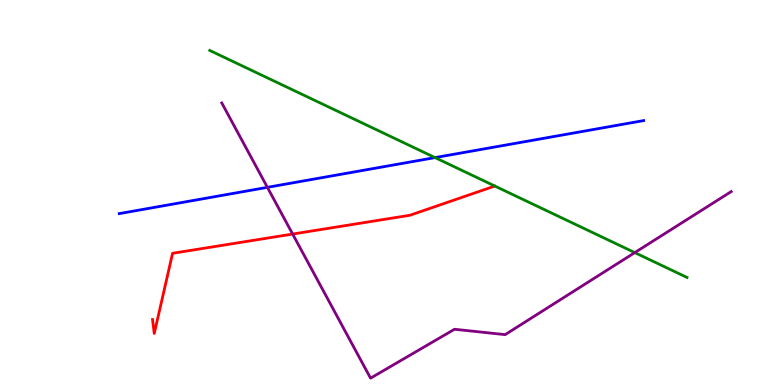[{'lines': ['blue', 'red'], 'intersections': []}, {'lines': ['green', 'red'], 'intersections': []}, {'lines': ['purple', 'red'], 'intersections': [{'x': 3.78, 'y': 3.92}]}, {'lines': ['blue', 'green'], 'intersections': [{'x': 5.61, 'y': 5.91}]}, {'lines': ['blue', 'purple'], 'intersections': [{'x': 3.45, 'y': 5.13}]}, {'lines': ['green', 'purple'], 'intersections': [{'x': 8.19, 'y': 3.44}]}]